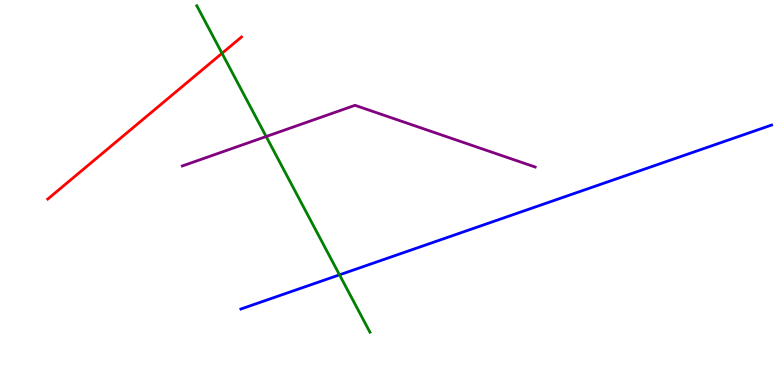[{'lines': ['blue', 'red'], 'intersections': []}, {'lines': ['green', 'red'], 'intersections': [{'x': 2.86, 'y': 8.62}]}, {'lines': ['purple', 'red'], 'intersections': []}, {'lines': ['blue', 'green'], 'intersections': [{'x': 4.38, 'y': 2.86}]}, {'lines': ['blue', 'purple'], 'intersections': []}, {'lines': ['green', 'purple'], 'intersections': [{'x': 3.43, 'y': 6.45}]}]